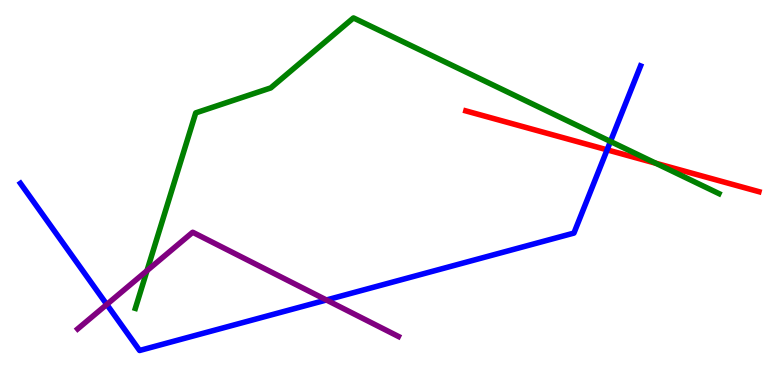[{'lines': ['blue', 'red'], 'intersections': [{'x': 7.83, 'y': 6.11}]}, {'lines': ['green', 'red'], 'intersections': [{'x': 8.46, 'y': 5.76}]}, {'lines': ['purple', 'red'], 'intersections': []}, {'lines': ['blue', 'green'], 'intersections': [{'x': 7.88, 'y': 6.33}]}, {'lines': ['blue', 'purple'], 'intersections': [{'x': 1.38, 'y': 2.09}, {'x': 4.21, 'y': 2.21}]}, {'lines': ['green', 'purple'], 'intersections': [{'x': 1.9, 'y': 2.97}]}]